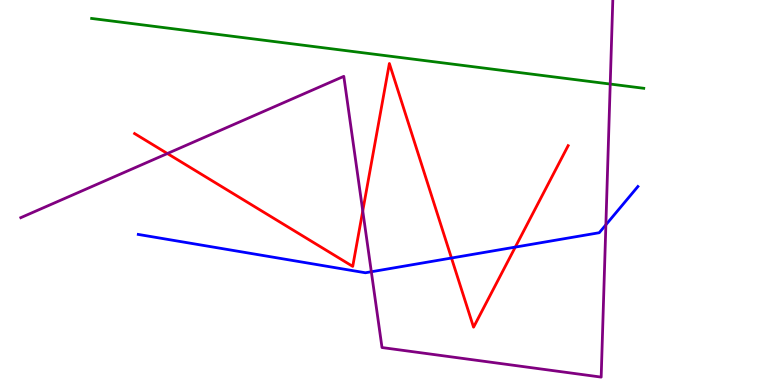[{'lines': ['blue', 'red'], 'intersections': [{'x': 5.83, 'y': 3.3}, {'x': 6.65, 'y': 3.58}]}, {'lines': ['green', 'red'], 'intersections': []}, {'lines': ['purple', 'red'], 'intersections': [{'x': 2.16, 'y': 6.01}, {'x': 4.68, 'y': 4.52}]}, {'lines': ['blue', 'green'], 'intersections': []}, {'lines': ['blue', 'purple'], 'intersections': [{'x': 4.79, 'y': 2.94}, {'x': 7.82, 'y': 4.16}]}, {'lines': ['green', 'purple'], 'intersections': [{'x': 7.87, 'y': 7.82}]}]